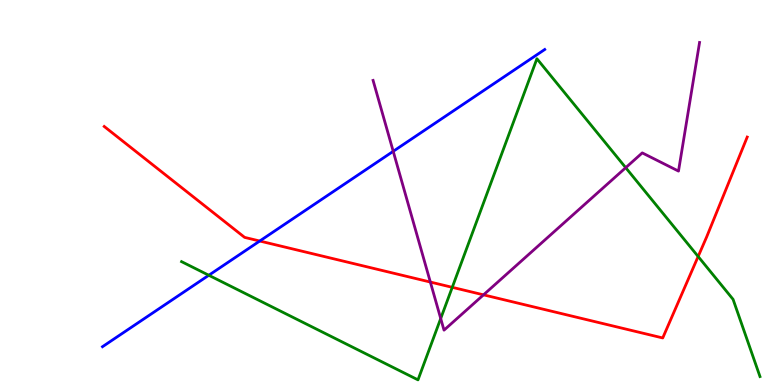[{'lines': ['blue', 'red'], 'intersections': [{'x': 3.35, 'y': 3.74}]}, {'lines': ['green', 'red'], 'intersections': [{'x': 5.84, 'y': 2.54}, {'x': 9.01, 'y': 3.34}]}, {'lines': ['purple', 'red'], 'intersections': [{'x': 5.55, 'y': 2.67}, {'x': 6.24, 'y': 2.34}]}, {'lines': ['blue', 'green'], 'intersections': [{'x': 2.69, 'y': 2.85}]}, {'lines': ['blue', 'purple'], 'intersections': [{'x': 5.07, 'y': 6.07}]}, {'lines': ['green', 'purple'], 'intersections': [{'x': 5.69, 'y': 1.73}, {'x': 8.07, 'y': 5.64}]}]